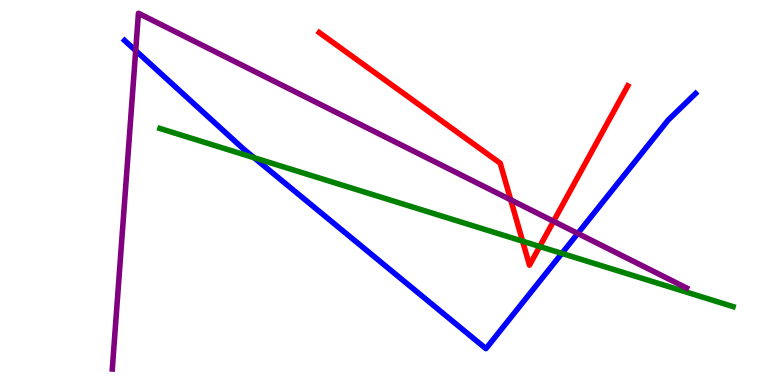[{'lines': ['blue', 'red'], 'intersections': []}, {'lines': ['green', 'red'], 'intersections': [{'x': 6.74, 'y': 3.74}, {'x': 6.96, 'y': 3.6}]}, {'lines': ['purple', 'red'], 'intersections': [{'x': 6.59, 'y': 4.81}, {'x': 7.14, 'y': 4.25}]}, {'lines': ['blue', 'green'], 'intersections': [{'x': 3.28, 'y': 5.9}, {'x': 7.25, 'y': 3.42}]}, {'lines': ['blue', 'purple'], 'intersections': [{'x': 1.75, 'y': 8.69}, {'x': 7.46, 'y': 3.94}]}, {'lines': ['green', 'purple'], 'intersections': []}]